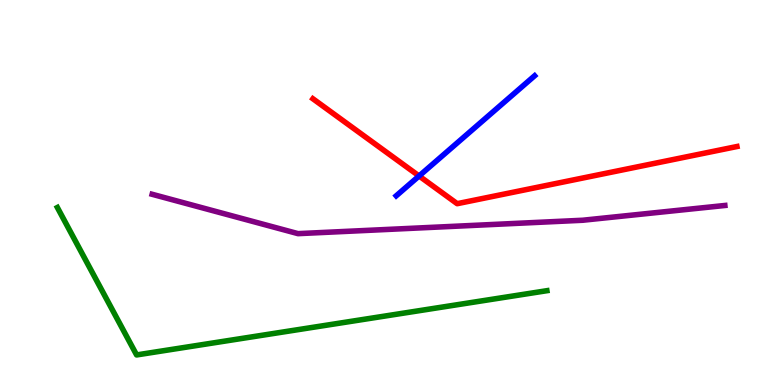[{'lines': ['blue', 'red'], 'intersections': [{'x': 5.41, 'y': 5.43}]}, {'lines': ['green', 'red'], 'intersections': []}, {'lines': ['purple', 'red'], 'intersections': []}, {'lines': ['blue', 'green'], 'intersections': []}, {'lines': ['blue', 'purple'], 'intersections': []}, {'lines': ['green', 'purple'], 'intersections': []}]